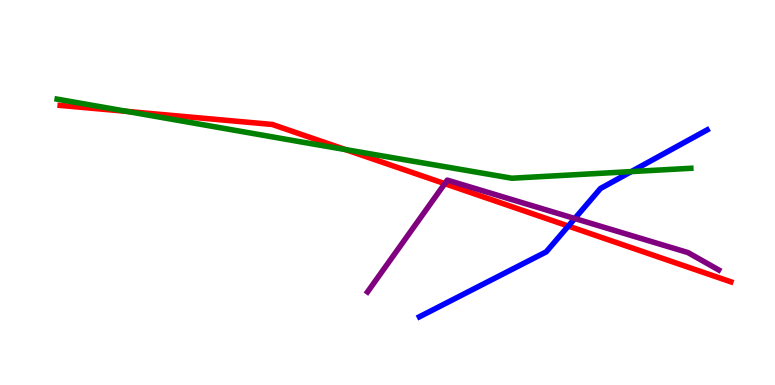[{'lines': ['blue', 'red'], 'intersections': [{'x': 7.33, 'y': 4.13}]}, {'lines': ['green', 'red'], 'intersections': [{'x': 1.64, 'y': 7.11}, {'x': 4.46, 'y': 6.11}]}, {'lines': ['purple', 'red'], 'intersections': [{'x': 5.74, 'y': 5.23}]}, {'lines': ['blue', 'green'], 'intersections': [{'x': 8.15, 'y': 5.54}]}, {'lines': ['blue', 'purple'], 'intersections': [{'x': 7.42, 'y': 4.32}]}, {'lines': ['green', 'purple'], 'intersections': []}]